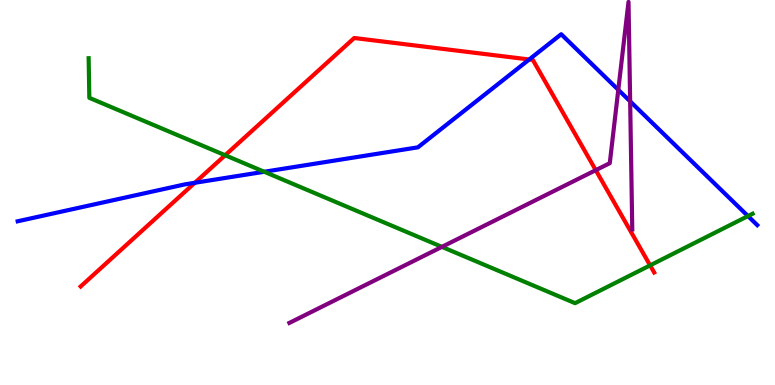[{'lines': ['blue', 'red'], 'intersections': [{'x': 2.51, 'y': 5.25}, {'x': 6.83, 'y': 8.45}]}, {'lines': ['green', 'red'], 'intersections': [{'x': 2.91, 'y': 5.97}, {'x': 8.39, 'y': 3.11}]}, {'lines': ['purple', 'red'], 'intersections': [{'x': 7.69, 'y': 5.58}]}, {'lines': ['blue', 'green'], 'intersections': [{'x': 3.41, 'y': 5.54}, {'x': 9.65, 'y': 4.39}]}, {'lines': ['blue', 'purple'], 'intersections': [{'x': 7.98, 'y': 7.67}, {'x': 8.13, 'y': 7.37}]}, {'lines': ['green', 'purple'], 'intersections': [{'x': 5.7, 'y': 3.59}]}]